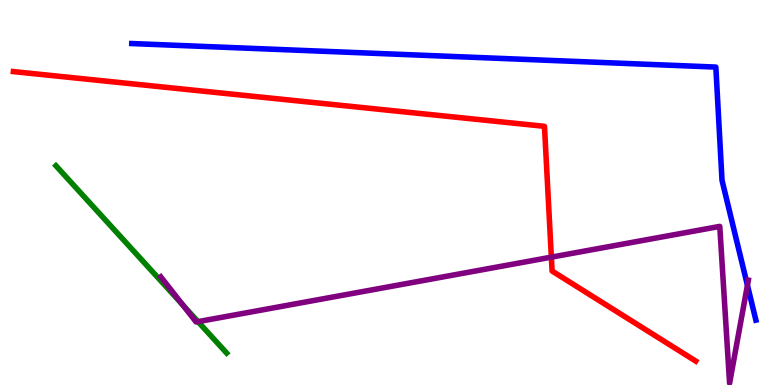[{'lines': ['blue', 'red'], 'intersections': []}, {'lines': ['green', 'red'], 'intersections': []}, {'lines': ['purple', 'red'], 'intersections': [{'x': 7.11, 'y': 3.32}]}, {'lines': ['blue', 'green'], 'intersections': []}, {'lines': ['blue', 'purple'], 'intersections': [{'x': 9.64, 'y': 2.59}]}, {'lines': ['green', 'purple'], 'intersections': [{'x': 2.36, 'y': 2.08}, {'x': 2.55, 'y': 1.65}]}]